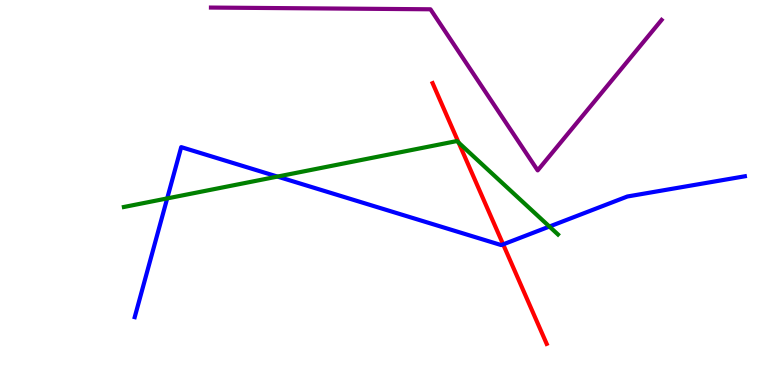[{'lines': ['blue', 'red'], 'intersections': [{'x': 6.49, 'y': 3.65}]}, {'lines': ['green', 'red'], 'intersections': [{'x': 5.92, 'y': 6.3}]}, {'lines': ['purple', 'red'], 'intersections': []}, {'lines': ['blue', 'green'], 'intersections': [{'x': 2.16, 'y': 4.85}, {'x': 3.58, 'y': 5.41}, {'x': 7.09, 'y': 4.12}]}, {'lines': ['blue', 'purple'], 'intersections': []}, {'lines': ['green', 'purple'], 'intersections': []}]